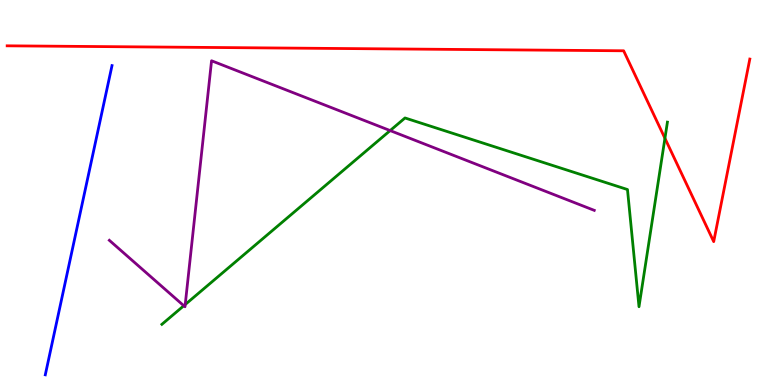[{'lines': ['blue', 'red'], 'intersections': []}, {'lines': ['green', 'red'], 'intersections': [{'x': 8.58, 'y': 6.41}]}, {'lines': ['purple', 'red'], 'intersections': []}, {'lines': ['blue', 'green'], 'intersections': []}, {'lines': ['blue', 'purple'], 'intersections': []}, {'lines': ['green', 'purple'], 'intersections': [{'x': 2.37, 'y': 2.06}, {'x': 2.39, 'y': 2.09}, {'x': 5.03, 'y': 6.61}]}]